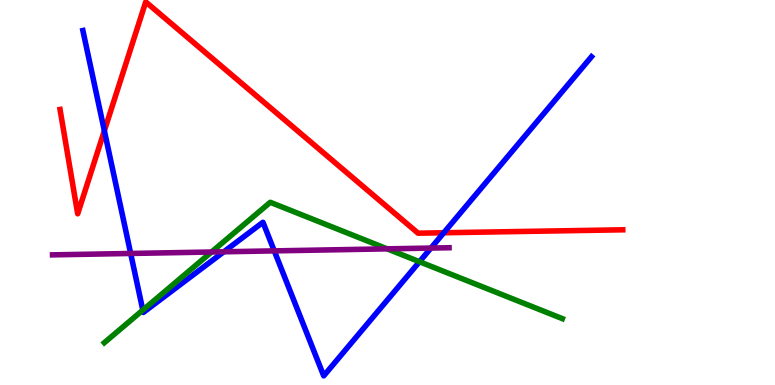[{'lines': ['blue', 'red'], 'intersections': [{'x': 1.35, 'y': 6.6}, {'x': 5.73, 'y': 3.95}]}, {'lines': ['green', 'red'], 'intersections': []}, {'lines': ['purple', 'red'], 'intersections': []}, {'lines': ['blue', 'green'], 'intersections': [{'x': 1.84, 'y': 1.94}, {'x': 5.41, 'y': 3.2}]}, {'lines': ['blue', 'purple'], 'intersections': [{'x': 1.69, 'y': 3.42}, {'x': 2.89, 'y': 3.46}, {'x': 3.54, 'y': 3.48}, {'x': 5.56, 'y': 3.56}]}, {'lines': ['green', 'purple'], 'intersections': [{'x': 2.73, 'y': 3.45}, {'x': 5.0, 'y': 3.54}]}]